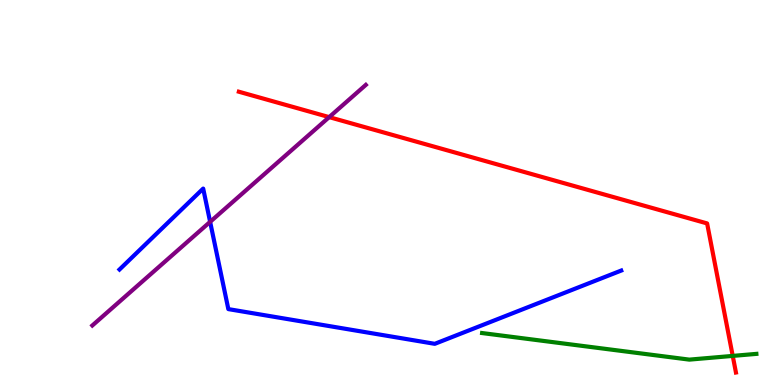[{'lines': ['blue', 'red'], 'intersections': []}, {'lines': ['green', 'red'], 'intersections': [{'x': 9.45, 'y': 0.756}]}, {'lines': ['purple', 'red'], 'intersections': [{'x': 4.25, 'y': 6.96}]}, {'lines': ['blue', 'green'], 'intersections': []}, {'lines': ['blue', 'purple'], 'intersections': [{'x': 2.71, 'y': 4.24}]}, {'lines': ['green', 'purple'], 'intersections': []}]